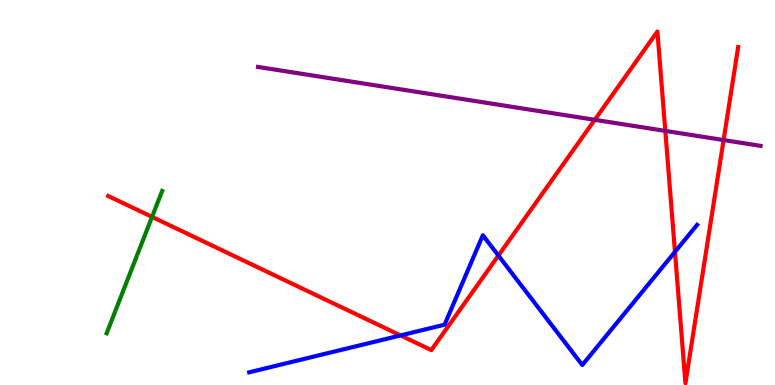[{'lines': ['blue', 'red'], 'intersections': [{'x': 5.17, 'y': 1.29}, {'x': 6.43, 'y': 3.36}, {'x': 8.71, 'y': 3.46}]}, {'lines': ['green', 'red'], 'intersections': [{'x': 1.96, 'y': 4.37}]}, {'lines': ['purple', 'red'], 'intersections': [{'x': 7.67, 'y': 6.89}, {'x': 8.58, 'y': 6.6}, {'x': 9.34, 'y': 6.36}]}, {'lines': ['blue', 'green'], 'intersections': []}, {'lines': ['blue', 'purple'], 'intersections': []}, {'lines': ['green', 'purple'], 'intersections': []}]